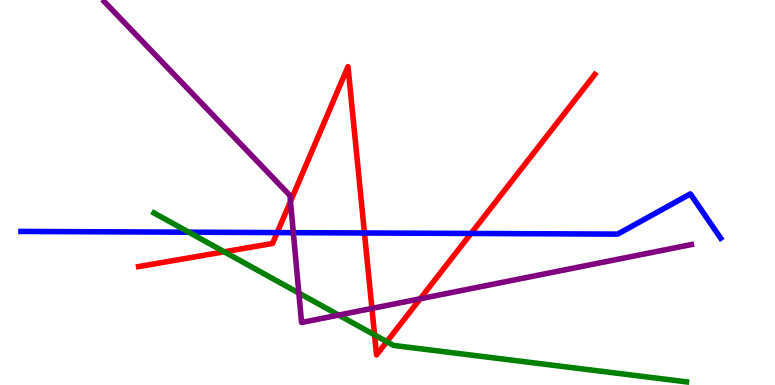[{'lines': ['blue', 'red'], 'intersections': [{'x': 3.58, 'y': 3.96}, {'x': 4.7, 'y': 3.95}, {'x': 6.08, 'y': 3.94}]}, {'lines': ['green', 'red'], 'intersections': [{'x': 2.89, 'y': 3.46}, {'x': 4.83, 'y': 1.3}, {'x': 4.99, 'y': 1.12}]}, {'lines': ['purple', 'red'], 'intersections': [{'x': 3.75, 'y': 4.77}, {'x': 4.8, 'y': 1.99}, {'x': 5.42, 'y': 2.24}]}, {'lines': ['blue', 'green'], 'intersections': [{'x': 2.44, 'y': 3.97}]}, {'lines': ['blue', 'purple'], 'intersections': [{'x': 3.78, 'y': 3.96}]}, {'lines': ['green', 'purple'], 'intersections': [{'x': 3.86, 'y': 2.39}, {'x': 4.37, 'y': 1.82}]}]